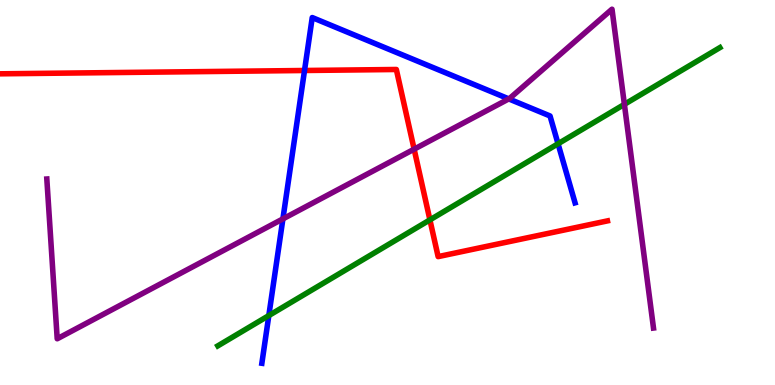[{'lines': ['blue', 'red'], 'intersections': [{'x': 3.93, 'y': 8.17}]}, {'lines': ['green', 'red'], 'intersections': [{'x': 5.55, 'y': 4.29}]}, {'lines': ['purple', 'red'], 'intersections': [{'x': 5.34, 'y': 6.13}]}, {'lines': ['blue', 'green'], 'intersections': [{'x': 3.47, 'y': 1.8}, {'x': 7.2, 'y': 6.27}]}, {'lines': ['blue', 'purple'], 'intersections': [{'x': 3.65, 'y': 4.31}, {'x': 6.56, 'y': 7.43}]}, {'lines': ['green', 'purple'], 'intersections': [{'x': 8.06, 'y': 7.29}]}]